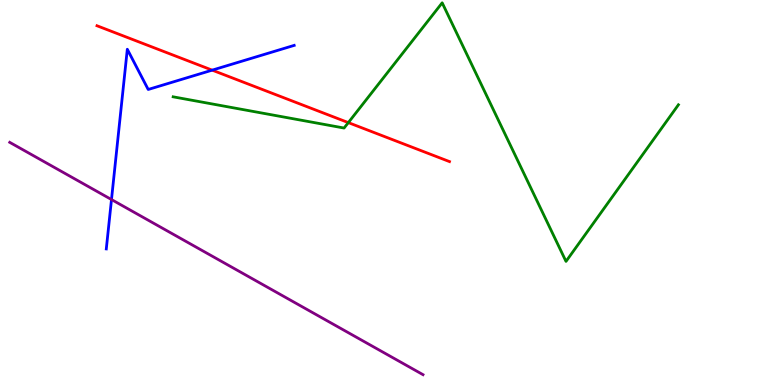[{'lines': ['blue', 'red'], 'intersections': [{'x': 2.74, 'y': 8.18}]}, {'lines': ['green', 'red'], 'intersections': [{'x': 4.49, 'y': 6.82}]}, {'lines': ['purple', 'red'], 'intersections': []}, {'lines': ['blue', 'green'], 'intersections': []}, {'lines': ['blue', 'purple'], 'intersections': [{'x': 1.44, 'y': 4.82}]}, {'lines': ['green', 'purple'], 'intersections': []}]